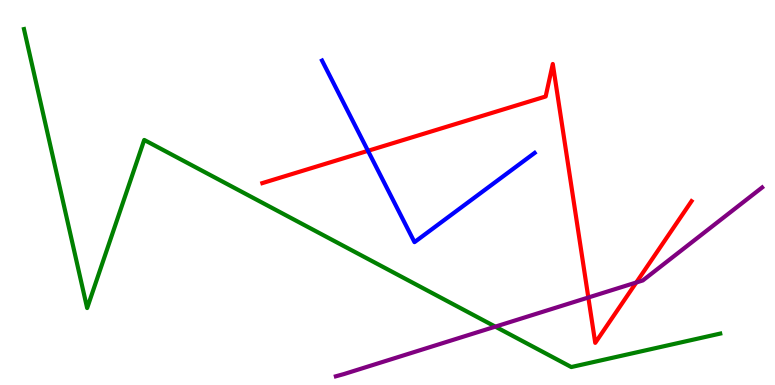[{'lines': ['blue', 'red'], 'intersections': [{'x': 4.75, 'y': 6.08}]}, {'lines': ['green', 'red'], 'intersections': []}, {'lines': ['purple', 'red'], 'intersections': [{'x': 7.59, 'y': 2.27}, {'x': 8.21, 'y': 2.66}]}, {'lines': ['blue', 'green'], 'intersections': []}, {'lines': ['blue', 'purple'], 'intersections': []}, {'lines': ['green', 'purple'], 'intersections': [{'x': 6.39, 'y': 1.52}]}]